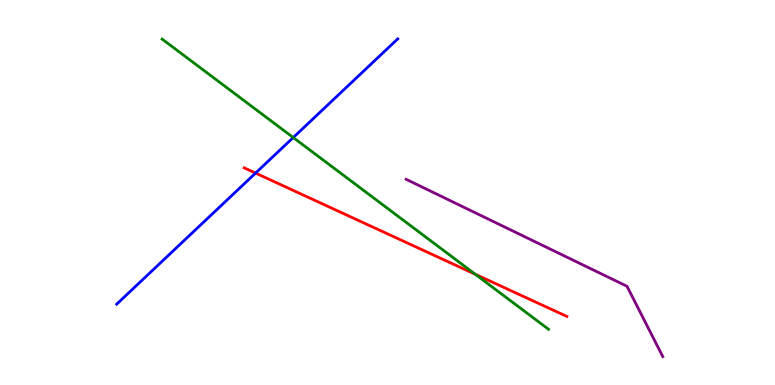[{'lines': ['blue', 'red'], 'intersections': [{'x': 3.3, 'y': 5.5}]}, {'lines': ['green', 'red'], 'intersections': [{'x': 6.13, 'y': 2.88}]}, {'lines': ['purple', 'red'], 'intersections': []}, {'lines': ['blue', 'green'], 'intersections': [{'x': 3.78, 'y': 6.43}]}, {'lines': ['blue', 'purple'], 'intersections': []}, {'lines': ['green', 'purple'], 'intersections': []}]